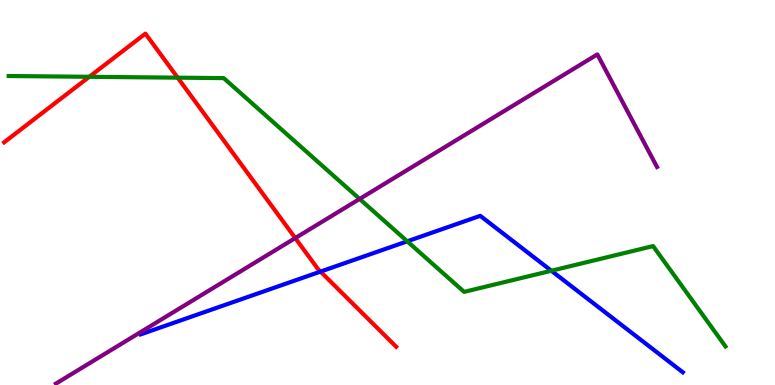[{'lines': ['blue', 'red'], 'intersections': [{'x': 4.14, 'y': 2.95}]}, {'lines': ['green', 'red'], 'intersections': [{'x': 1.15, 'y': 8.01}, {'x': 2.29, 'y': 7.98}]}, {'lines': ['purple', 'red'], 'intersections': [{'x': 3.81, 'y': 3.82}]}, {'lines': ['blue', 'green'], 'intersections': [{'x': 5.25, 'y': 3.73}, {'x': 7.11, 'y': 2.97}]}, {'lines': ['blue', 'purple'], 'intersections': []}, {'lines': ['green', 'purple'], 'intersections': [{'x': 4.64, 'y': 4.83}]}]